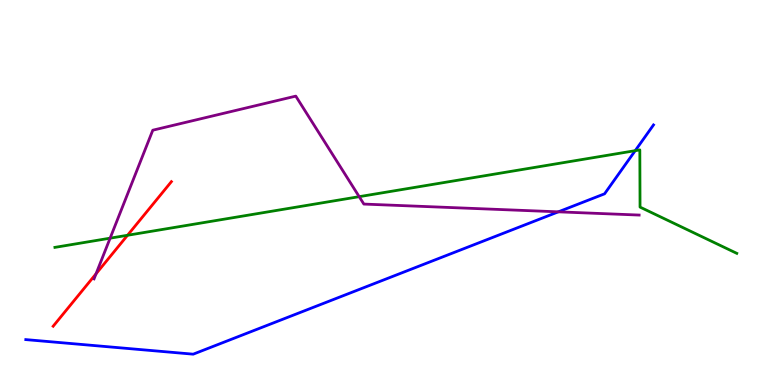[{'lines': ['blue', 'red'], 'intersections': []}, {'lines': ['green', 'red'], 'intersections': [{'x': 1.65, 'y': 3.89}]}, {'lines': ['purple', 'red'], 'intersections': [{'x': 1.24, 'y': 2.89}]}, {'lines': ['blue', 'green'], 'intersections': [{'x': 8.2, 'y': 6.09}]}, {'lines': ['blue', 'purple'], 'intersections': [{'x': 7.2, 'y': 4.5}]}, {'lines': ['green', 'purple'], 'intersections': [{'x': 1.42, 'y': 3.81}, {'x': 4.63, 'y': 4.89}]}]